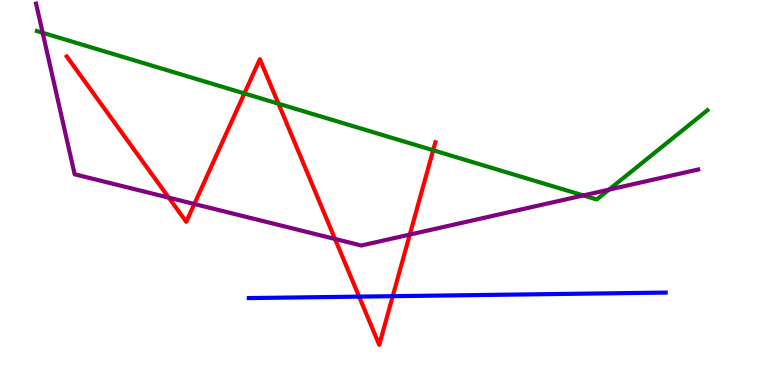[{'lines': ['blue', 'red'], 'intersections': [{'x': 4.63, 'y': 2.3}, {'x': 5.07, 'y': 2.31}]}, {'lines': ['green', 'red'], 'intersections': [{'x': 3.15, 'y': 7.57}, {'x': 3.59, 'y': 7.31}, {'x': 5.59, 'y': 6.1}]}, {'lines': ['purple', 'red'], 'intersections': [{'x': 2.18, 'y': 4.87}, {'x': 2.51, 'y': 4.7}, {'x': 4.32, 'y': 3.79}, {'x': 5.29, 'y': 3.91}]}, {'lines': ['blue', 'green'], 'intersections': []}, {'lines': ['blue', 'purple'], 'intersections': []}, {'lines': ['green', 'purple'], 'intersections': [{'x': 0.55, 'y': 9.15}, {'x': 7.53, 'y': 4.92}, {'x': 7.86, 'y': 5.07}]}]